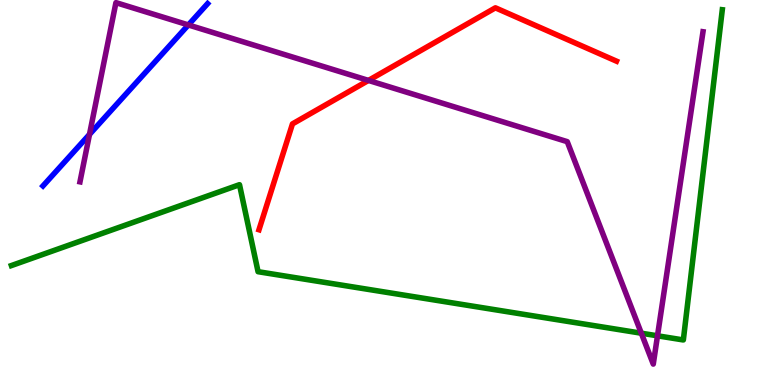[{'lines': ['blue', 'red'], 'intersections': []}, {'lines': ['green', 'red'], 'intersections': []}, {'lines': ['purple', 'red'], 'intersections': [{'x': 4.75, 'y': 7.91}]}, {'lines': ['blue', 'green'], 'intersections': []}, {'lines': ['blue', 'purple'], 'intersections': [{'x': 1.15, 'y': 6.51}, {'x': 2.43, 'y': 9.35}]}, {'lines': ['green', 'purple'], 'intersections': [{'x': 8.28, 'y': 1.35}, {'x': 8.48, 'y': 1.28}]}]